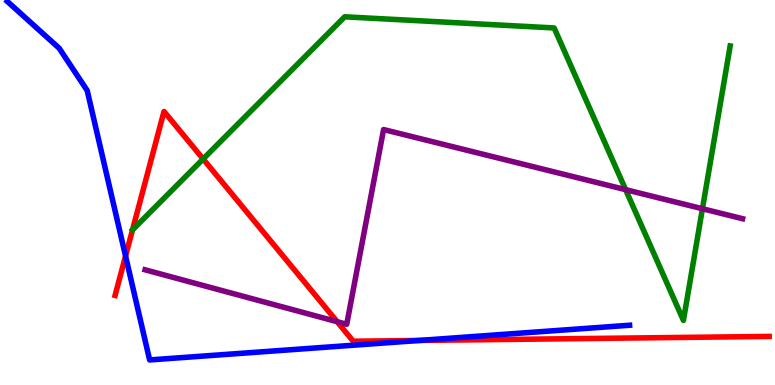[{'lines': ['blue', 'red'], 'intersections': [{'x': 1.62, 'y': 3.35}, {'x': 5.41, 'y': 1.16}]}, {'lines': ['green', 'red'], 'intersections': [{'x': 2.62, 'y': 5.87}]}, {'lines': ['purple', 'red'], 'intersections': [{'x': 4.35, 'y': 1.64}]}, {'lines': ['blue', 'green'], 'intersections': []}, {'lines': ['blue', 'purple'], 'intersections': []}, {'lines': ['green', 'purple'], 'intersections': [{'x': 8.07, 'y': 5.07}, {'x': 9.06, 'y': 4.58}]}]